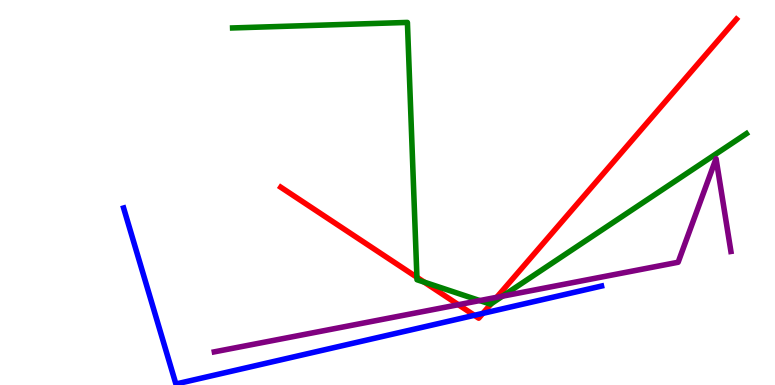[{'lines': ['blue', 'red'], 'intersections': [{'x': 6.12, 'y': 1.81}, {'x': 6.23, 'y': 1.86}]}, {'lines': ['green', 'red'], 'intersections': [{'x': 5.38, 'y': 2.8}, {'x': 5.47, 'y': 2.67}, {'x': 6.34, 'y': 2.11}]}, {'lines': ['purple', 'red'], 'intersections': [{'x': 5.91, 'y': 2.09}, {'x': 6.41, 'y': 2.28}]}, {'lines': ['blue', 'green'], 'intersections': []}, {'lines': ['blue', 'purple'], 'intersections': []}, {'lines': ['green', 'purple'], 'intersections': [{'x': 6.19, 'y': 2.19}, {'x': 6.48, 'y': 2.31}]}]